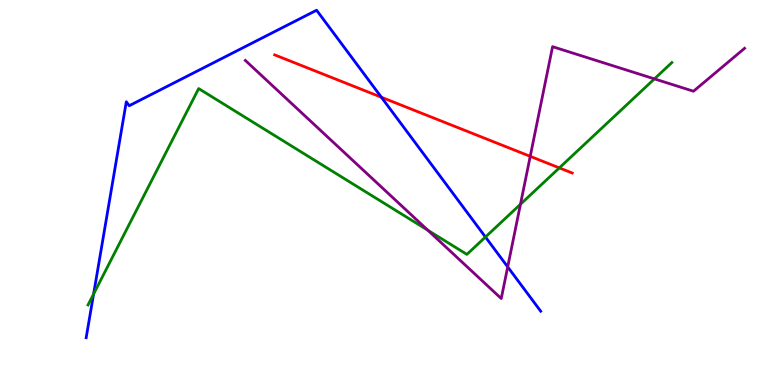[{'lines': ['blue', 'red'], 'intersections': [{'x': 4.92, 'y': 7.47}]}, {'lines': ['green', 'red'], 'intersections': [{'x': 7.22, 'y': 5.64}]}, {'lines': ['purple', 'red'], 'intersections': [{'x': 6.84, 'y': 5.94}]}, {'lines': ['blue', 'green'], 'intersections': [{'x': 1.21, 'y': 2.36}, {'x': 6.26, 'y': 3.84}]}, {'lines': ['blue', 'purple'], 'intersections': [{'x': 6.55, 'y': 3.07}]}, {'lines': ['green', 'purple'], 'intersections': [{'x': 5.52, 'y': 4.02}, {'x': 6.72, 'y': 4.69}, {'x': 8.44, 'y': 7.95}]}]